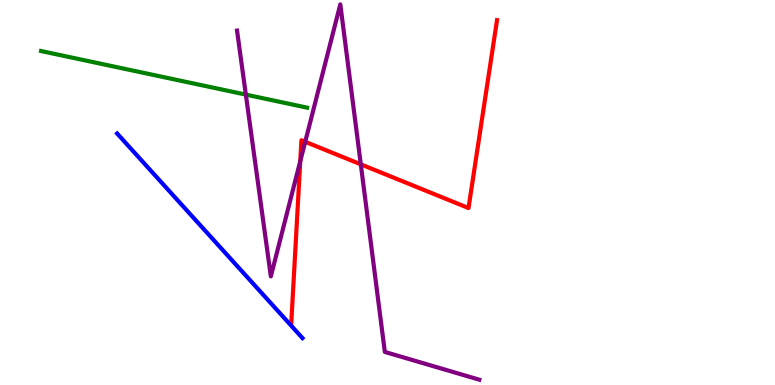[{'lines': ['blue', 'red'], 'intersections': []}, {'lines': ['green', 'red'], 'intersections': []}, {'lines': ['purple', 'red'], 'intersections': [{'x': 3.87, 'y': 5.81}, {'x': 3.94, 'y': 6.32}, {'x': 4.66, 'y': 5.73}]}, {'lines': ['blue', 'green'], 'intersections': []}, {'lines': ['blue', 'purple'], 'intersections': []}, {'lines': ['green', 'purple'], 'intersections': [{'x': 3.17, 'y': 7.54}]}]